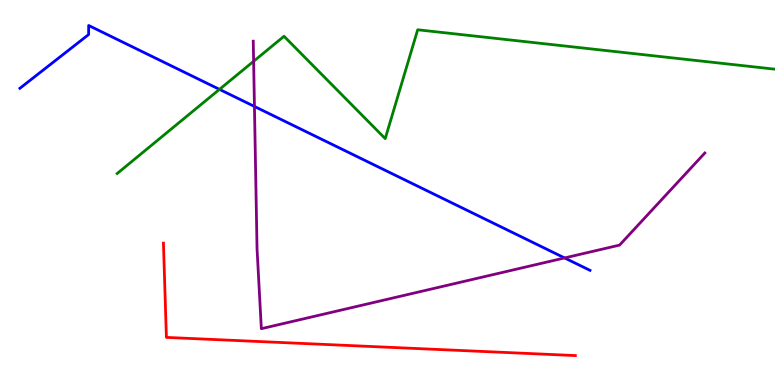[{'lines': ['blue', 'red'], 'intersections': []}, {'lines': ['green', 'red'], 'intersections': []}, {'lines': ['purple', 'red'], 'intersections': []}, {'lines': ['blue', 'green'], 'intersections': [{'x': 2.83, 'y': 7.68}]}, {'lines': ['blue', 'purple'], 'intersections': [{'x': 3.28, 'y': 7.24}, {'x': 7.29, 'y': 3.3}]}, {'lines': ['green', 'purple'], 'intersections': [{'x': 3.27, 'y': 8.41}]}]